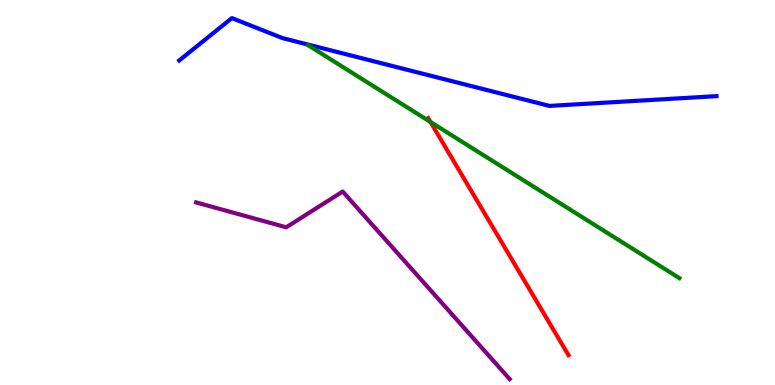[{'lines': ['blue', 'red'], 'intersections': []}, {'lines': ['green', 'red'], 'intersections': [{'x': 5.55, 'y': 6.83}]}, {'lines': ['purple', 'red'], 'intersections': []}, {'lines': ['blue', 'green'], 'intersections': []}, {'lines': ['blue', 'purple'], 'intersections': []}, {'lines': ['green', 'purple'], 'intersections': []}]